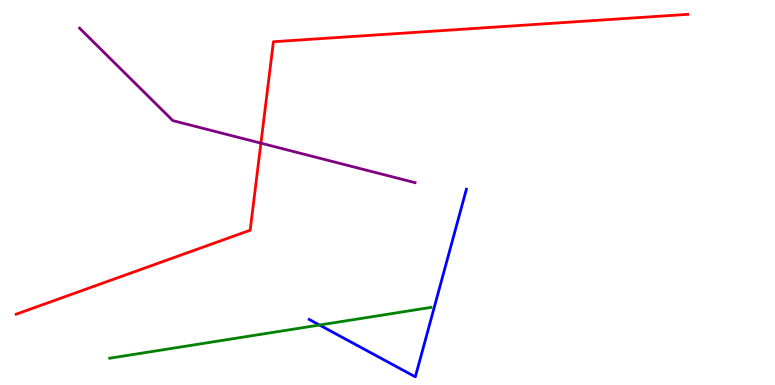[{'lines': ['blue', 'red'], 'intersections': []}, {'lines': ['green', 'red'], 'intersections': []}, {'lines': ['purple', 'red'], 'intersections': [{'x': 3.37, 'y': 6.28}]}, {'lines': ['blue', 'green'], 'intersections': [{'x': 4.12, 'y': 1.56}]}, {'lines': ['blue', 'purple'], 'intersections': []}, {'lines': ['green', 'purple'], 'intersections': []}]